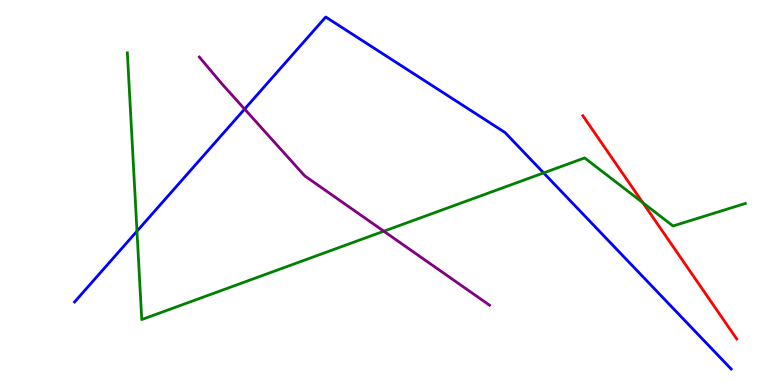[{'lines': ['blue', 'red'], 'intersections': []}, {'lines': ['green', 'red'], 'intersections': [{'x': 8.29, 'y': 4.74}]}, {'lines': ['purple', 'red'], 'intersections': []}, {'lines': ['blue', 'green'], 'intersections': [{'x': 1.77, 'y': 4.0}, {'x': 7.01, 'y': 5.51}]}, {'lines': ['blue', 'purple'], 'intersections': [{'x': 3.16, 'y': 7.17}]}, {'lines': ['green', 'purple'], 'intersections': [{'x': 4.95, 'y': 3.99}]}]